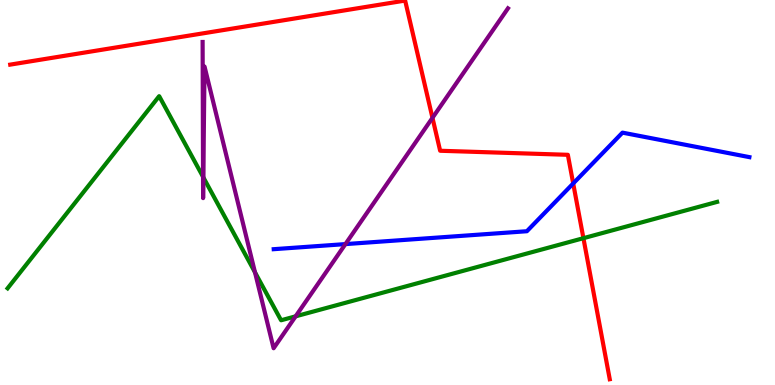[{'lines': ['blue', 'red'], 'intersections': [{'x': 7.4, 'y': 5.23}]}, {'lines': ['green', 'red'], 'intersections': [{'x': 7.53, 'y': 3.81}]}, {'lines': ['purple', 'red'], 'intersections': [{'x': 5.58, 'y': 6.94}]}, {'lines': ['blue', 'green'], 'intersections': []}, {'lines': ['blue', 'purple'], 'intersections': [{'x': 4.46, 'y': 3.66}]}, {'lines': ['green', 'purple'], 'intersections': [{'x': 2.62, 'y': 5.41}, {'x': 2.62, 'y': 5.39}, {'x': 3.29, 'y': 2.93}, {'x': 3.81, 'y': 1.78}]}]